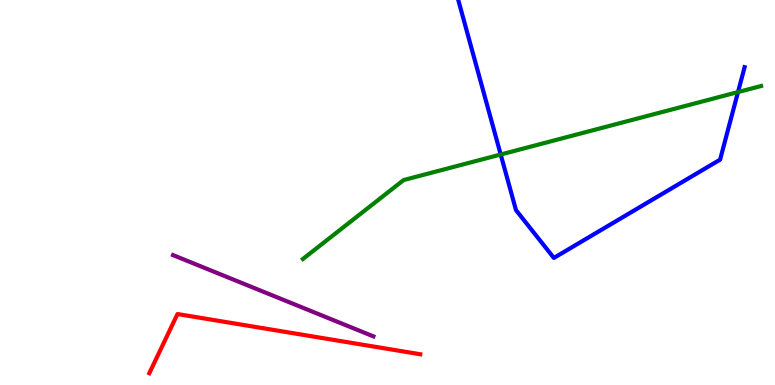[{'lines': ['blue', 'red'], 'intersections': []}, {'lines': ['green', 'red'], 'intersections': []}, {'lines': ['purple', 'red'], 'intersections': []}, {'lines': ['blue', 'green'], 'intersections': [{'x': 6.46, 'y': 5.99}, {'x': 9.52, 'y': 7.61}]}, {'lines': ['blue', 'purple'], 'intersections': []}, {'lines': ['green', 'purple'], 'intersections': []}]